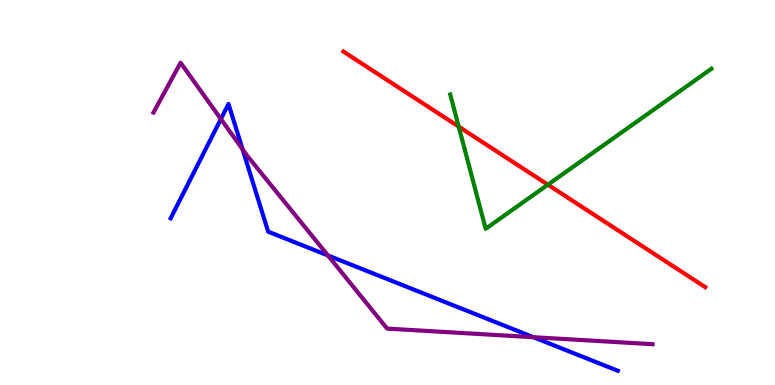[{'lines': ['blue', 'red'], 'intersections': []}, {'lines': ['green', 'red'], 'intersections': [{'x': 5.92, 'y': 6.71}, {'x': 7.07, 'y': 5.2}]}, {'lines': ['purple', 'red'], 'intersections': []}, {'lines': ['blue', 'green'], 'intersections': []}, {'lines': ['blue', 'purple'], 'intersections': [{'x': 2.85, 'y': 6.91}, {'x': 3.13, 'y': 6.12}, {'x': 4.23, 'y': 3.37}, {'x': 6.88, 'y': 1.24}]}, {'lines': ['green', 'purple'], 'intersections': []}]